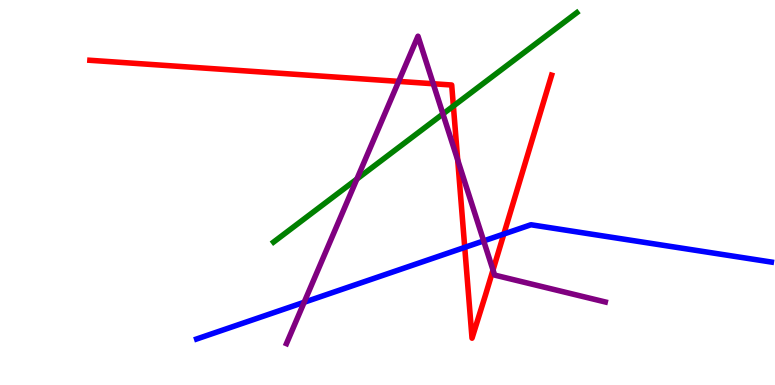[{'lines': ['blue', 'red'], 'intersections': [{'x': 6.0, 'y': 3.57}, {'x': 6.5, 'y': 3.92}]}, {'lines': ['green', 'red'], 'intersections': [{'x': 5.85, 'y': 7.25}]}, {'lines': ['purple', 'red'], 'intersections': [{'x': 5.14, 'y': 7.89}, {'x': 5.59, 'y': 7.82}, {'x': 5.91, 'y': 5.84}, {'x': 6.36, 'y': 2.99}]}, {'lines': ['blue', 'green'], 'intersections': []}, {'lines': ['blue', 'purple'], 'intersections': [{'x': 3.92, 'y': 2.15}, {'x': 6.24, 'y': 3.74}]}, {'lines': ['green', 'purple'], 'intersections': [{'x': 4.6, 'y': 5.35}, {'x': 5.72, 'y': 7.04}]}]